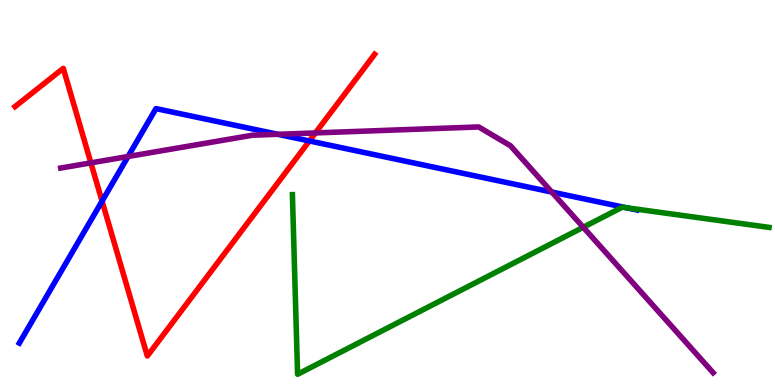[{'lines': ['blue', 'red'], 'intersections': [{'x': 1.32, 'y': 4.78}, {'x': 3.99, 'y': 6.34}]}, {'lines': ['green', 'red'], 'intersections': []}, {'lines': ['purple', 'red'], 'intersections': [{'x': 1.17, 'y': 5.77}, {'x': 4.07, 'y': 6.55}]}, {'lines': ['blue', 'green'], 'intersections': [{'x': 8.08, 'y': 4.6}]}, {'lines': ['blue', 'purple'], 'intersections': [{'x': 1.65, 'y': 5.93}, {'x': 3.59, 'y': 6.51}, {'x': 7.12, 'y': 5.01}]}, {'lines': ['green', 'purple'], 'intersections': [{'x': 7.53, 'y': 4.1}]}]